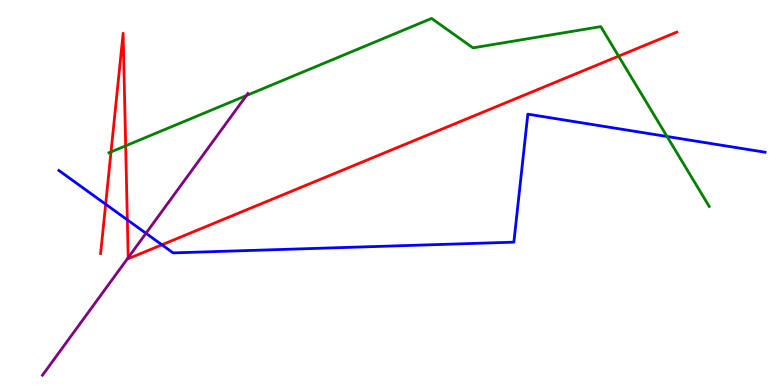[{'lines': ['blue', 'red'], 'intersections': [{'x': 1.36, 'y': 4.7}, {'x': 1.64, 'y': 4.29}, {'x': 2.09, 'y': 3.64}]}, {'lines': ['green', 'red'], 'intersections': [{'x': 1.43, 'y': 6.05}, {'x': 1.62, 'y': 6.21}, {'x': 7.98, 'y': 8.54}]}, {'lines': ['purple', 'red'], 'intersections': [{'x': 1.65, 'y': 3.31}]}, {'lines': ['blue', 'green'], 'intersections': [{'x': 8.61, 'y': 6.45}]}, {'lines': ['blue', 'purple'], 'intersections': [{'x': 1.88, 'y': 3.94}]}, {'lines': ['green', 'purple'], 'intersections': [{'x': 3.18, 'y': 7.52}]}]